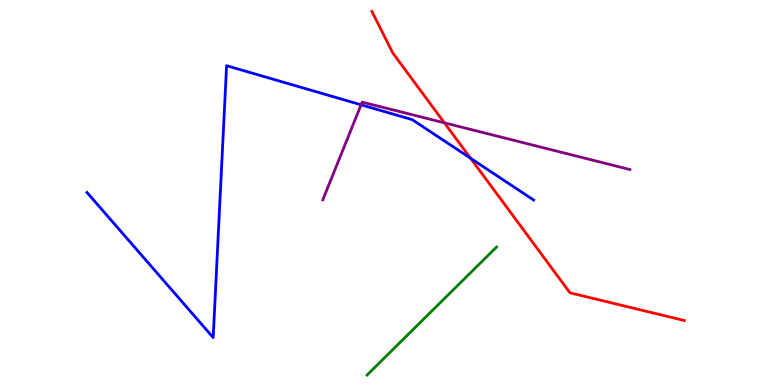[{'lines': ['blue', 'red'], 'intersections': [{'x': 6.07, 'y': 5.89}]}, {'lines': ['green', 'red'], 'intersections': []}, {'lines': ['purple', 'red'], 'intersections': [{'x': 5.73, 'y': 6.81}]}, {'lines': ['blue', 'green'], 'intersections': []}, {'lines': ['blue', 'purple'], 'intersections': [{'x': 4.66, 'y': 7.28}]}, {'lines': ['green', 'purple'], 'intersections': []}]